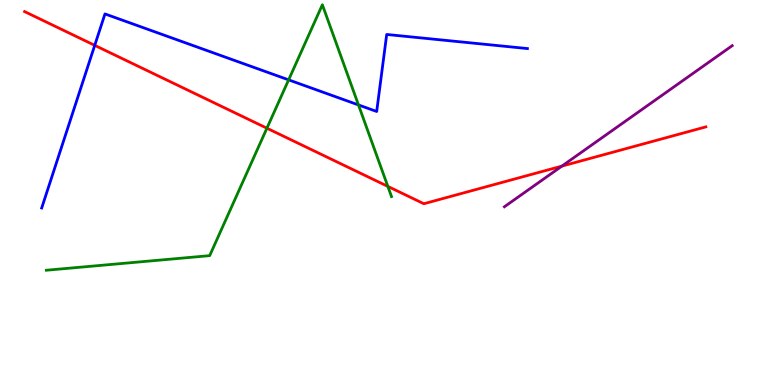[{'lines': ['blue', 'red'], 'intersections': [{'x': 1.22, 'y': 8.82}]}, {'lines': ['green', 'red'], 'intersections': [{'x': 3.44, 'y': 6.67}, {'x': 5.0, 'y': 5.16}]}, {'lines': ['purple', 'red'], 'intersections': [{'x': 7.25, 'y': 5.69}]}, {'lines': ['blue', 'green'], 'intersections': [{'x': 3.72, 'y': 7.93}, {'x': 4.63, 'y': 7.27}]}, {'lines': ['blue', 'purple'], 'intersections': []}, {'lines': ['green', 'purple'], 'intersections': []}]